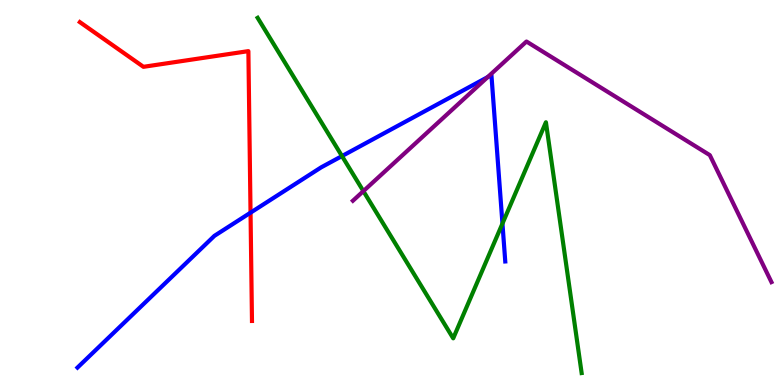[{'lines': ['blue', 'red'], 'intersections': [{'x': 3.23, 'y': 4.48}]}, {'lines': ['green', 'red'], 'intersections': []}, {'lines': ['purple', 'red'], 'intersections': []}, {'lines': ['blue', 'green'], 'intersections': [{'x': 4.41, 'y': 5.95}, {'x': 6.48, 'y': 4.19}]}, {'lines': ['blue', 'purple'], 'intersections': [{'x': 6.29, 'y': 8.0}]}, {'lines': ['green', 'purple'], 'intersections': [{'x': 4.69, 'y': 5.04}]}]